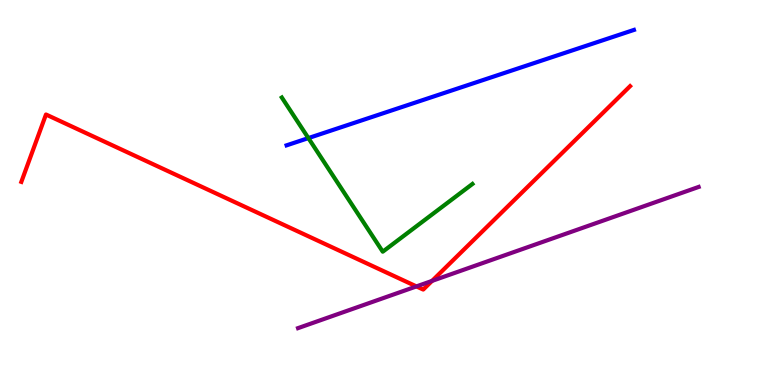[{'lines': ['blue', 'red'], 'intersections': []}, {'lines': ['green', 'red'], 'intersections': []}, {'lines': ['purple', 'red'], 'intersections': [{'x': 5.37, 'y': 2.56}, {'x': 5.57, 'y': 2.7}]}, {'lines': ['blue', 'green'], 'intersections': [{'x': 3.98, 'y': 6.41}]}, {'lines': ['blue', 'purple'], 'intersections': []}, {'lines': ['green', 'purple'], 'intersections': []}]